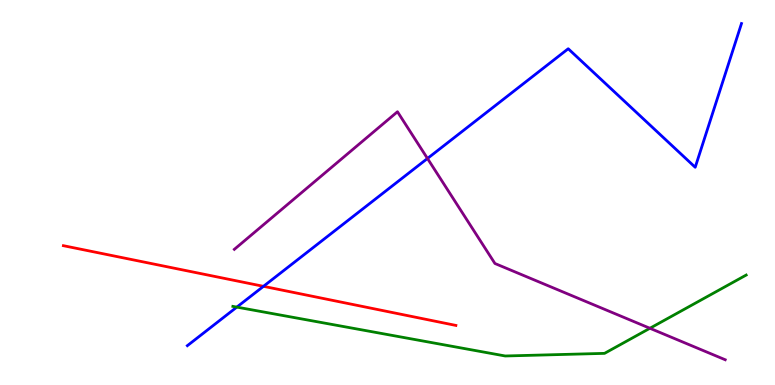[{'lines': ['blue', 'red'], 'intersections': [{'x': 3.4, 'y': 2.56}]}, {'lines': ['green', 'red'], 'intersections': []}, {'lines': ['purple', 'red'], 'intersections': []}, {'lines': ['blue', 'green'], 'intersections': [{'x': 3.06, 'y': 2.02}]}, {'lines': ['blue', 'purple'], 'intersections': [{'x': 5.52, 'y': 5.88}]}, {'lines': ['green', 'purple'], 'intersections': [{'x': 8.39, 'y': 1.47}]}]